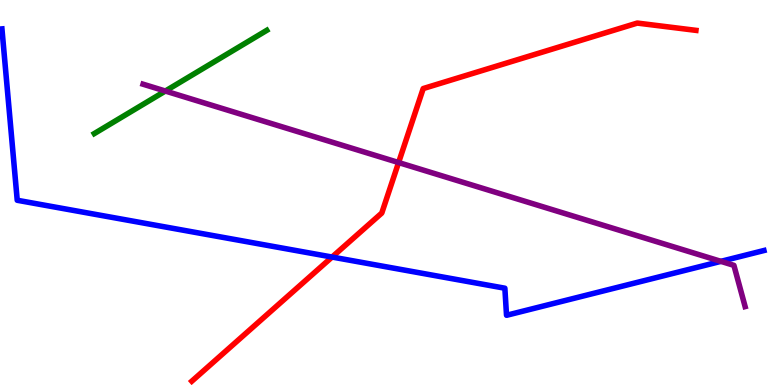[{'lines': ['blue', 'red'], 'intersections': [{'x': 4.28, 'y': 3.32}]}, {'lines': ['green', 'red'], 'intersections': []}, {'lines': ['purple', 'red'], 'intersections': [{'x': 5.14, 'y': 5.78}]}, {'lines': ['blue', 'green'], 'intersections': []}, {'lines': ['blue', 'purple'], 'intersections': [{'x': 9.3, 'y': 3.21}]}, {'lines': ['green', 'purple'], 'intersections': [{'x': 2.13, 'y': 7.64}]}]